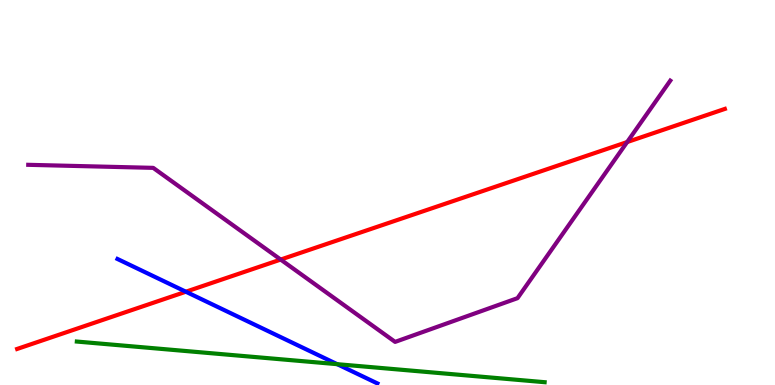[{'lines': ['blue', 'red'], 'intersections': [{'x': 2.4, 'y': 2.42}]}, {'lines': ['green', 'red'], 'intersections': []}, {'lines': ['purple', 'red'], 'intersections': [{'x': 3.62, 'y': 3.26}, {'x': 8.09, 'y': 6.31}]}, {'lines': ['blue', 'green'], 'intersections': [{'x': 4.35, 'y': 0.541}]}, {'lines': ['blue', 'purple'], 'intersections': []}, {'lines': ['green', 'purple'], 'intersections': []}]